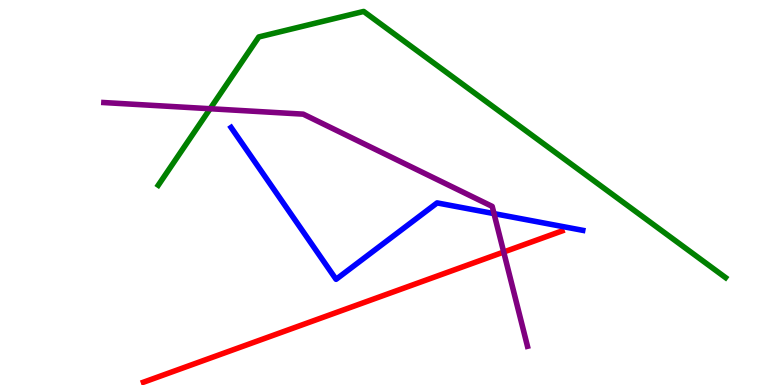[{'lines': ['blue', 'red'], 'intersections': []}, {'lines': ['green', 'red'], 'intersections': []}, {'lines': ['purple', 'red'], 'intersections': [{'x': 6.5, 'y': 3.45}]}, {'lines': ['blue', 'green'], 'intersections': []}, {'lines': ['blue', 'purple'], 'intersections': [{'x': 6.37, 'y': 4.45}]}, {'lines': ['green', 'purple'], 'intersections': [{'x': 2.71, 'y': 7.18}]}]